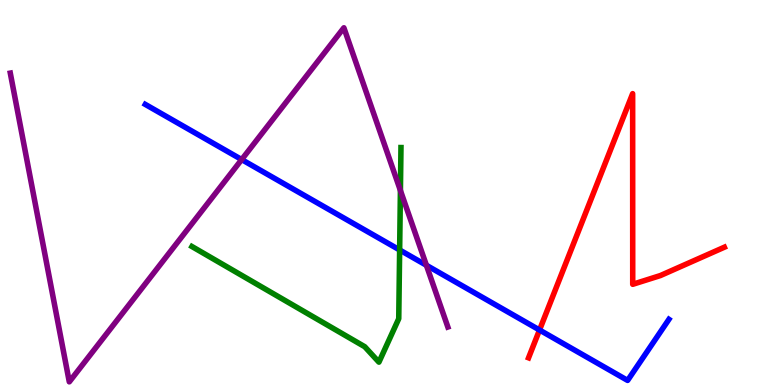[{'lines': ['blue', 'red'], 'intersections': [{'x': 6.96, 'y': 1.43}]}, {'lines': ['green', 'red'], 'intersections': []}, {'lines': ['purple', 'red'], 'intersections': []}, {'lines': ['blue', 'green'], 'intersections': [{'x': 5.16, 'y': 3.51}]}, {'lines': ['blue', 'purple'], 'intersections': [{'x': 3.12, 'y': 5.86}, {'x': 5.5, 'y': 3.11}]}, {'lines': ['green', 'purple'], 'intersections': [{'x': 5.17, 'y': 5.05}]}]